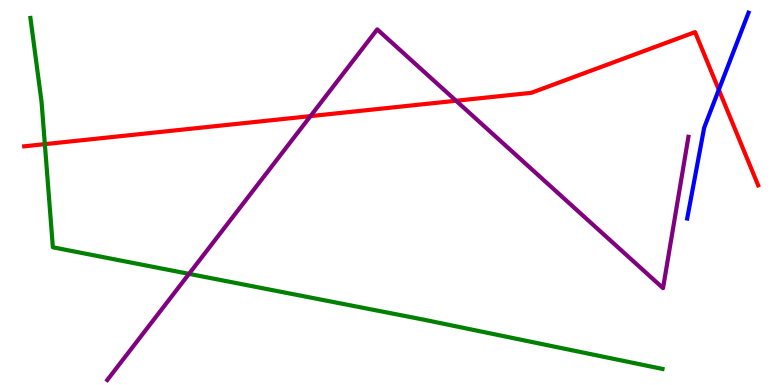[{'lines': ['blue', 'red'], 'intersections': [{'x': 9.27, 'y': 7.67}]}, {'lines': ['green', 'red'], 'intersections': [{'x': 0.579, 'y': 6.26}]}, {'lines': ['purple', 'red'], 'intersections': [{'x': 4.01, 'y': 6.98}, {'x': 5.88, 'y': 7.38}]}, {'lines': ['blue', 'green'], 'intersections': []}, {'lines': ['blue', 'purple'], 'intersections': []}, {'lines': ['green', 'purple'], 'intersections': [{'x': 2.44, 'y': 2.89}]}]